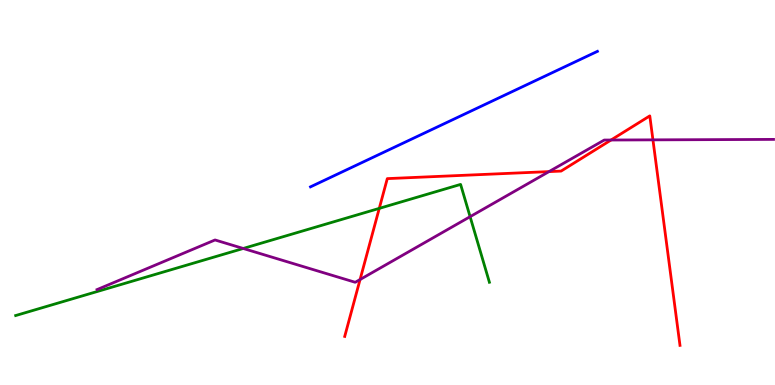[{'lines': ['blue', 'red'], 'intersections': []}, {'lines': ['green', 'red'], 'intersections': [{'x': 4.89, 'y': 4.59}]}, {'lines': ['purple', 'red'], 'intersections': [{'x': 4.65, 'y': 2.74}, {'x': 7.08, 'y': 5.54}, {'x': 7.88, 'y': 6.36}, {'x': 8.43, 'y': 6.37}]}, {'lines': ['blue', 'green'], 'intersections': []}, {'lines': ['blue', 'purple'], 'intersections': []}, {'lines': ['green', 'purple'], 'intersections': [{'x': 3.14, 'y': 3.55}, {'x': 6.07, 'y': 4.37}]}]